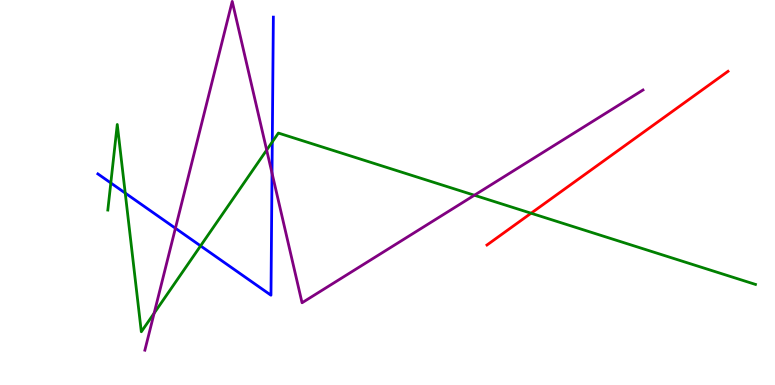[{'lines': ['blue', 'red'], 'intersections': []}, {'lines': ['green', 'red'], 'intersections': [{'x': 6.85, 'y': 4.46}]}, {'lines': ['purple', 'red'], 'intersections': []}, {'lines': ['blue', 'green'], 'intersections': [{'x': 1.43, 'y': 5.25}, {'x': 1.62, 'y': 4.99}, {'x': 2.59, 'y': 3.61}, {'x': 3.51, 'y': 6.31}]}, {'lines': ['blue', 'purple'], 'intersections': [{'x': 2.26, 'y': 4.07}, {'x': 3.51, 'y': 5.5}]}, {'lines': ['green', 'purple'], 'intersections': [{'x': 1.99, 'y': 1.87}, {'x': 3.44, 'y': 6.1}, {'x': 6.12, 'y': 4.93}]}]